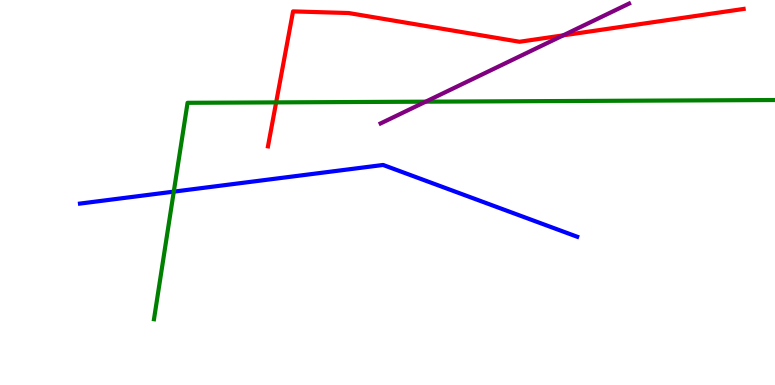[{'lines': ['blue', 'red'], 'intersections': []}, {'lines': ['green', 'red'], 'intersections': [{'x': 3.56, 'y': 7.34}]}, {'lines': ['purple', 'red'], 'intersections': [{'x': 7.27, 'y': 9.08}]}, {'lines': ['blue', 'green'], 'intersections': [{'x': 2.24, 'y': 5.02}]}, {'lines': ['blue', 'purple'], 'intersections': []}, {'lines': ['green', 'purple'], 'intersections': [{'x': 5.49, 'y': 7.36}]}]